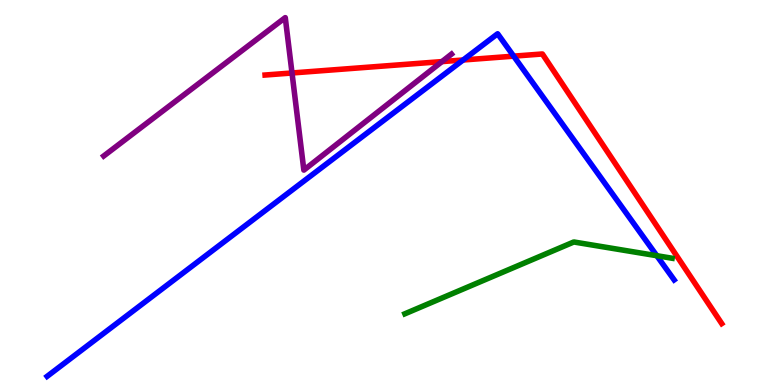[{'lines': ['blue', 'red'], 'intersections': [{'x': 5.98, 'y': 8.44}, {'x': 6.63, 'y': 8.54}]}, {'lines': ['green', 'red'], 'intersections': []}, {'lines': ['purple', 'red'], 'intersections': [{'x': 3.77, 'y': 8.1}, {'x': 5.7, 'y': 8.4}]}, {'lines': ['blue', 'green'], 'intersections': [{'x': 8.47, 'y': 3.36}]}, {'lines': ['blue', 'purple'], 'intersections': []}, {'lines': ['green', 'purple'], 'intersections': []}]